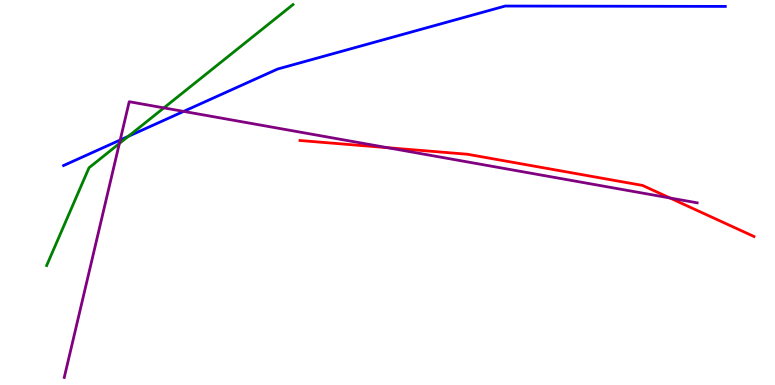[{'lines': ['blue', 'red'], 'intersections': []}, {'lines': ['green', 'red'], 'intersections': []}, {'lines': ['purple', 'red'], 'intersections': [{'x': 5.0, 'y': 6.16}, {'x': 8.64, 'y': 4.86}]}, {'lines': ['blue', 'green'], 'intersections': [{'x': 1.66, 'y': 6.46}]}, {'lines': ['blue', 'purple'], 'intersections': [{'x': 1.55, 'y': 6.36}, {'x': 2.37, 'y': 7.11}]}, {'lines': ['green', 'purple'], 'intersections': [{'x': 1.54, 'y': 6.27}, {'x': 2.11, 'y': 7.2}]}]